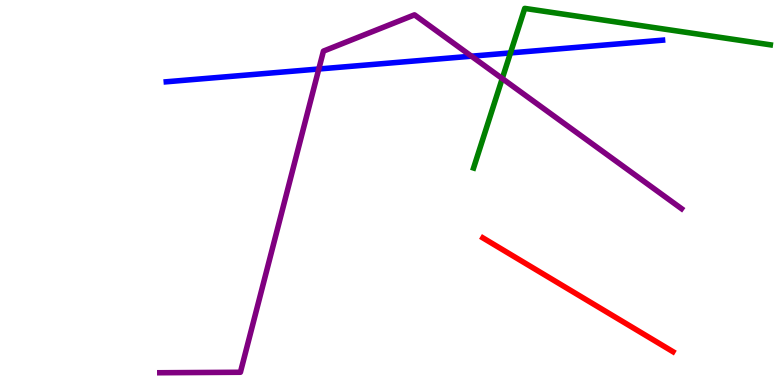[{'lines': ['blue', 'red'], 'intersections': []}, {'lines': ['green', 'red'], 'intersections': []}, {'lines': ['purple', 'red'], 'intersections': []}, {'lines': ['blue', 'green'], 'intersections': [{'x': 6.59, 'y': 8.63}]}, {'lines': ['blue', 'purple'], 'intersections': [{'x': 4.11, 'y': 8.21}, {'x': 6.08, 'y': 8.54}]}, {'lines': ['green', 'purple'], 'intersections': [{'x': 6.48, 'y': 7.96}]}]